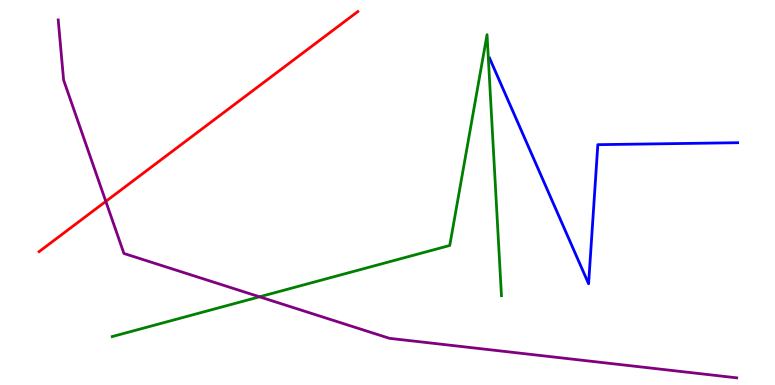[{'lines': ['blue', 'red'], 'intersections': []}, {'lines': ['green', 'red'], 'intersections': []}, {'lines': ['purple', 'red'], 'intersections': [{'x': 1.37, 'y': 4.77}]}, {'lines': ['blue', 'green'], 'intersections': []}, {'lines': ['blue', 'purple'], 'intersections': []}, {'lines': ['green', 'purple'], 'intersections': [{'x': 3.35, 'y': 2.29}]}]